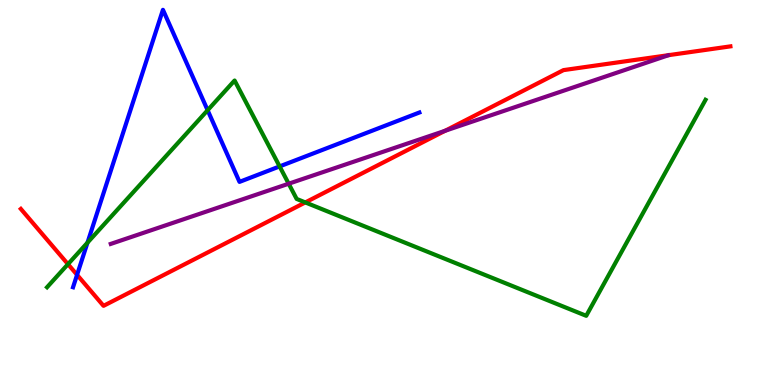[{'lines': ['blue', 'red'], 'intersections': [{'x': 0.994, 'y': 2.86}]}, {'lines': ['green', 'red'], 'intersections': [{'x': 0.877, 'y': 3.14}, {'x': 3.94, 'y': 4.74}]}, {'lines': ['purple', 'red'], 'intersections': [{'x': 5.74, 'y': 6.6}]}, {'lines': ['blue', 'green'], 'intersections': [{'x': 1.13, 'y': 3.7}, {'x': 2.68, 'y': 7.14}, {'x': 3.61, 'y': 5.68}]}, {'lines': ['blue', 'purple'], 'intersections': []}, {'lines': ['green', 'purple'], 'intersections': [{'x': 3.72, 'y': 5.23}]}]